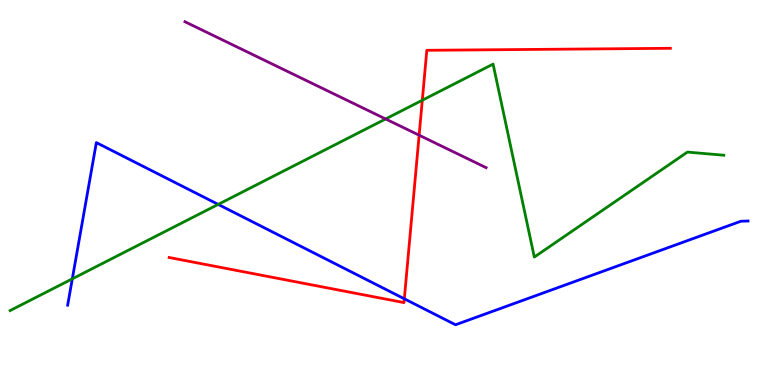[{'lines': ['blue', 'red'], 'intersections': [{'x': 5.22, 'y': 2.24}]}, {'lines': ['green', 'red'], 'intersections': [{'x': 5.45, 'y': 7.4}]}, {'lines': ['purple', 'red'], 'intersections': [{'x': 5.41, 'y': 6.49}]}, {'lines': ['blue', 'green'], 'intersections': [{'x': 0.933, 'y': 2.76}, {'x': 2.82, 'y': 4.69}]}, {'lines': ['blue', 'purple'], 'intersections': []}, {'lines': ['green', 'purple'], 'intersections': [{'x': 4.98, 'y': 6.91}]}]